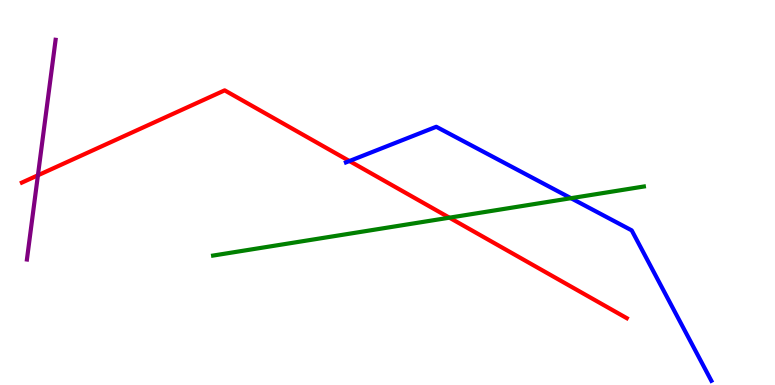[{'lines': ['blue', 'red'], 'intersections': [{'x': 4.51, 'y': 5.82}]}, {'lines': ['green', 'red'], 'intersections': [{'x': 5.8, 'y': 4.35}]}, {'lines': ['purple', 'red'], 'intersections': [{'x': 0.489, 'y': 5.45}]}, {'lines': ['blue', 'green'], 'intersections': [{'x': 7.37, 'y': 4.85}]}, {'lines': ['blue', 'purple'], 'intersections': []}, {'lines': ['green', 'purple'], 'intersections': []}]